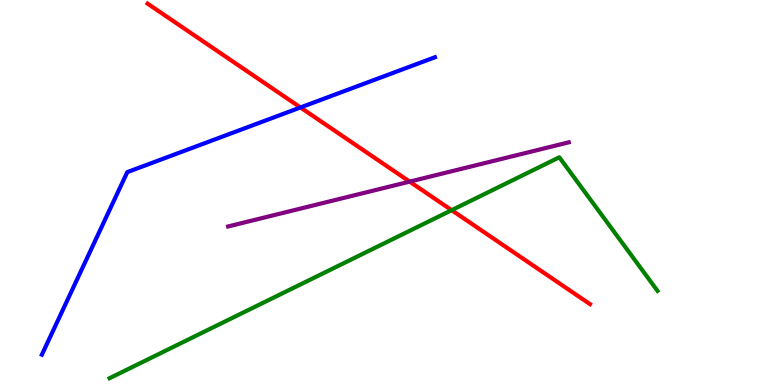[{'lines': ['blue', 'red'], 'intersections': [{'x': 3.88, 'y': 7.21}]}, {'lines': ['green', 'red'], 'intersections': [{'x': 5.83, 'y': 4.54}]}, {'lines': ['purple', 'red'], 'intersections': [{'x': 5.29, 'y': 5.28}]}, {'lines': ['blue', 'green'], 'intersections': []}, {'lines': ['blue', 'purple'], 'intersections': []}, {'lines': ['green', 'purple'], 'intersections': []}]